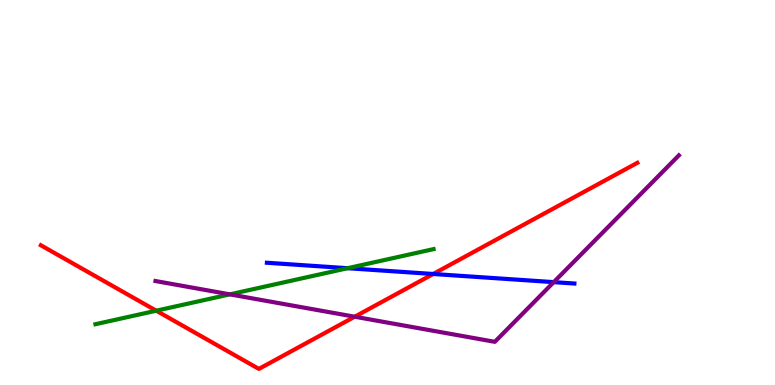[{'lines': ['blue', 'red'], 'intersections': [{'x': 5.59, 'y': 2.88}]}, {'lines': ['green', 'red'], 'intersections': [{'x': 2.02, 'y': 1.93}]}, {'lines': ['purple', 'red'], 'intersections': [{'x': 4.58, 'y': 1.77}]}, {'lines': ['blue', 'green'], 'intersections': [{'x': 4.49, 'y': 3.03}]}, {'lines': ['blue', 'purple'], 'intersections': [{'x': 7.15, 'y': 2.67}]}, {'lines': ['green', 'purple'], 'intersections': [{'x': 2.97, 'y': 2.35}]}]